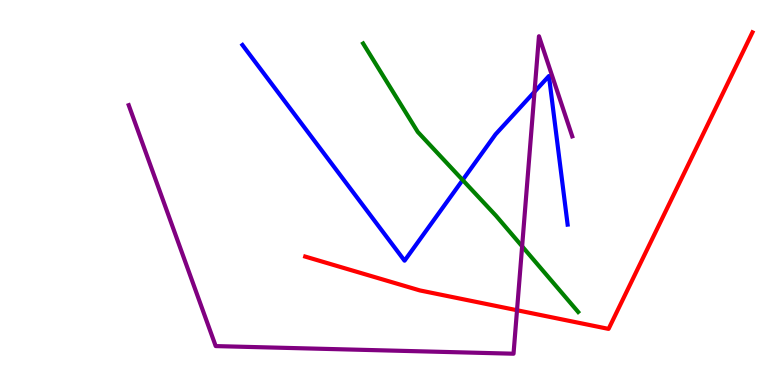[{'lines': ['blue', 'red'], 'intersections': []}, {'lines': ['green', 'red'], 'intersections': []}, {'lines': ['purple', 'red'], 'intersections': [{'x': 6.67, 'y': 1.94}]}, {'lines': ['blue', 'green'], 'intersections': [{'x': 5.97, 'y': 5.32}]}, {'lines': ['blue', 'purple'], 'intersections': [{'x': 6.9, 'y': 7.62}]}, {'lines': ['green', 'purple'], 'intersections': [{'x': 6.74, 'y': 3.6}]}]